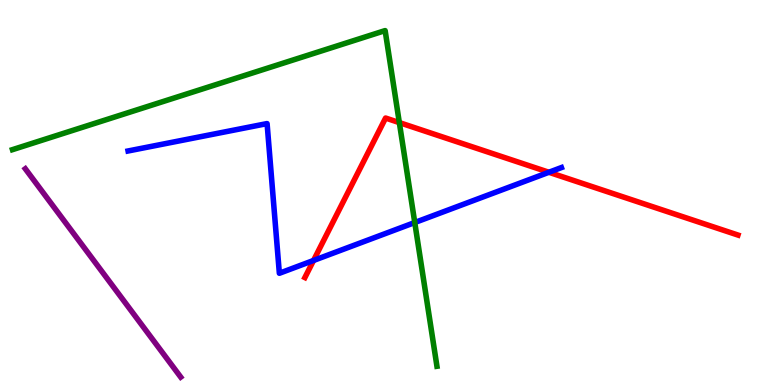[{'lines': ['blue', 'red'], 'intersections': [{'x': 4.05, 'y': 3.23}, {'x': 7.08, 'y': 5.53}]}, {'lines': ['green', 'red'], 'intersections': [{'x': 5.15, 'y': 6.82}]}, {'lines': ['purple', 'red'], 'intersections': []}, {'lines': ['blue', 'green'], 'intersections': [{'x': 5.35, 'y': 4.22}]}, {'lines': ['blue', 'purple'], 'intersections': []}, {'lines': ['green', 'purple'], 'intersections': []}]